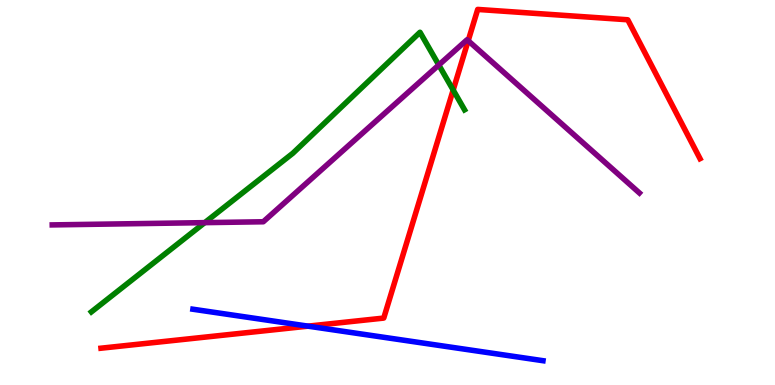[{'lines': ['blue', 'red'], 'intersections': [{'x': 3.97, 'y': 1.53}]}, {'lines': ['green', 'red'], 'intersections': [{'x': 5.85, 'y': 7.66}]}, {'lines': ['purple', 'red'], 'intersections': [{'x': 6.04, 'y': 8.94}]}, {'lines': ['blue', 'green'], 'intersections': []}, {'lines': ['blue', 'purple'], 'intersections': []}, {'lines': ['green', 'purple'], 'intersections': [{'x': 2.64, 'y': 4.22}, {'x': 5.66, 'y': 8.31}]}]